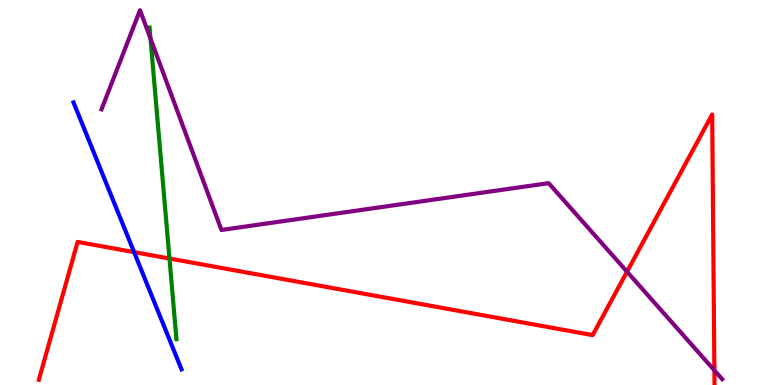[{'lines': ['blue', 'red'], 'intersections': [{'x': 1.73, 'y': 3.45}]}, {'lines': ['green', 'red'], 'intersections': [{'x': 2.19, 'y': 3.29}]}, {'lines': ['purple', 'red'], 'intersections': [{'x': 8.09, 'y': 2.94}, {'x': 9.22, 'y': 0.381}]}, {'lines': ['blue', 'green'], 'intersections': []}, {'lines': ['blue', 'purple'], 'intersections': []}, {'lines': ['green', 'purple'], 'intersections': [{'x': 1.94, 'y': 9.0}]}]